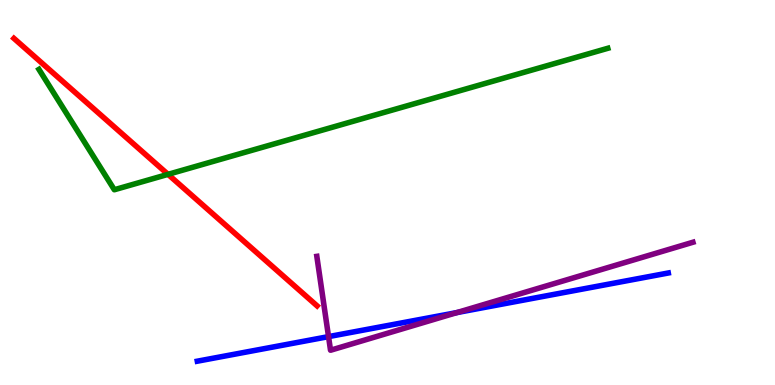[{'lines': ['blue', 'red'], 'intersections': []}, {'lines': ['green', 'red'], 'intersections': [{'x': 2.17, 'y': 5.47}]}, {'lines': ['purple', 'red'], 'intersections': []}, {'lines': ['blue', 'green'], 'intersections': []}, {'lines': ['blue', 'purple'], 'intersections': [{'x': 4.24, 'y': 1.26}, {'x': 5.9, 'y': 1.88}]}, {'lines': ['green', 'purple'], 'intersections': []}]